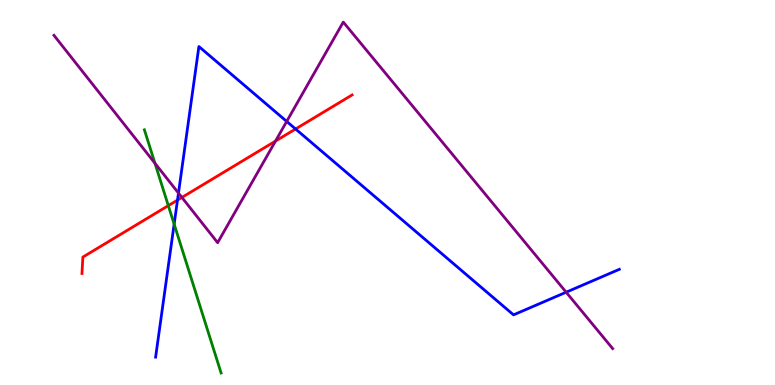[{'lines': ['blue', 'red'], 'intersections': [{'x': 2.29, 'y': 4.8}, {'x': 3.81, 'y': 6.65}]}, {'lines': ['green', 'red'], 'intersections': [{'x': 2.17, 'y': 4.66}]}, {'lines': ['purple', 'red'], 'intersections': [{'x': 2.35, 'y': 4.87}, {'x': 3.56, 'y': 6.34}]}, {'lines': ['blue', 'green'], 'intersections': [{'x': 2.25, 'y': 4.18}]}, {'lines': ['blue', 'purple'], 'intersections': [{'x': 2.3, 'y': 4.99}, {'x': 3.7, 'y': 6.85}, {'x': 7.31, 'y': 2.41}]}, {'lines': ['green', 'purple'], 'intersections': [{'x': 2.0, 'y': 5.76}]}]